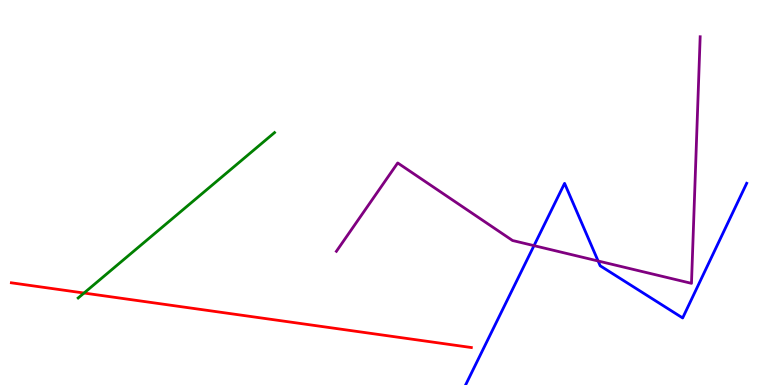[{'lines': ['blue', 'red'], 'intersections': []}, {'lines': ['green', 'red'], 'intersections': [{'x': 1.08, 'y': 2.39}]}, {'lines': ['purple', 'red'], 'intersections': []}, {'lines': ['blue', 'green'], 'intersections': []}, {'lines': ['blue', 'purple'], 'intersections': [{'x': 6.89, 'y': 3.62}, {'x': 7.72, 'y': 3.22}]}, {'lines': ['green', 'purple'], 'intersections': []}]